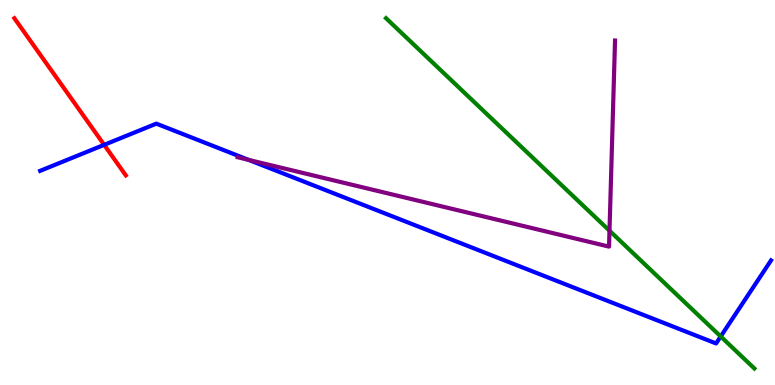[{'lines': ['blue', 'red'], 'intersections': [{'x': 1.34, 'y': 6.24}]}, {'lines': ['green', 'red'], 'intersections': []}, {'lines': ['purple', 'red'], 'intersections': []}, {'lines': ['blue', 'green'], 'intersections': [{'x': 9.3, 'y': 1.26}]}, {'lines': ['blue', 'purple'], 'intersections': [{'x': 3.21, 'y': 5.85}]}, {'lines': ['green', 'purple'], 'intersections': [{'x': 7.86, 'y': 4.01}]}]